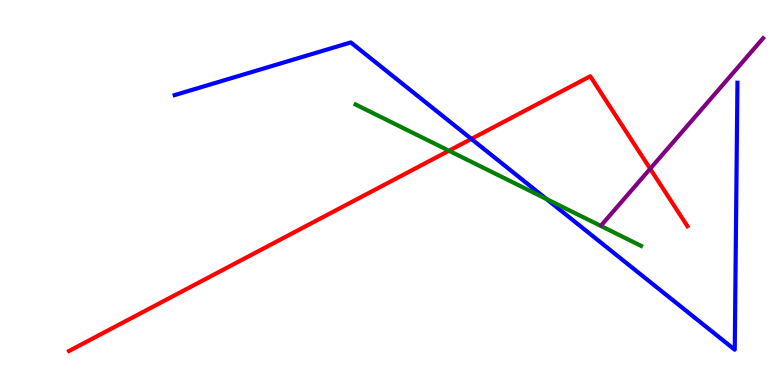[{'lines': ['blue', 'red'], 'intersections': [{'x': 6.08, 'y': 6.39}]}, {'lines': ['green', 'red'], 'intersections': [{'x': 5.79, 'y': 6.08}]}, {'lines': ['purple', 'red'], 'intersections': [{'x': 8.39, 'y': 5.62}]}, {'lines': ['blue', 'green'], 'intersections': [{'x': 7.05, 'y': 4.83}]}, {'lines': ['blue', 'purple'], 'intersections': []}, {'lines': ['green', 'purple'], 'intersections': []}]